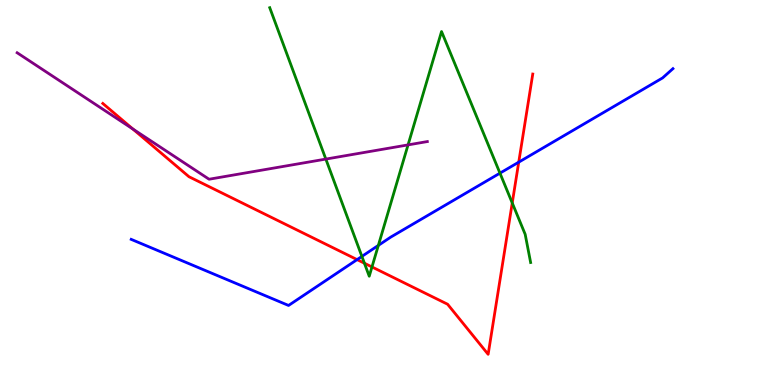[{'lines': ['blue', 'red'], 'intersections': [{'x': 4.61, 'y': 3.26}, {'x': 6.69, 'y': 5.79}]}, {'lines': ['green', 'red'], 'intersections': [{'x': 4.7, 'y': 3.16}, {'x': 4.8, 'y': 3.07}, {'x': 6.61, 'y': 4.73}]}, {'lines': ['purple', 'red'], 'intersections': [{'x': 1.71, 'y': 6.65}]}, {'lines': ['blue', 'green'], 'intersections': [{'x': 4.67, 'y': 3.34}, {'x': 4.88, 'y': 3.63}, {'x': 6.45, 'y': 5.5}]}, {'lines': ['blue', 'purple'], 'intersections': []}, {'lines': ['green', 'purple'], 'intersections': [{'x': 4.2, 'y': 5.87}, {'x': 5.27, 'y': 6.24}]}]